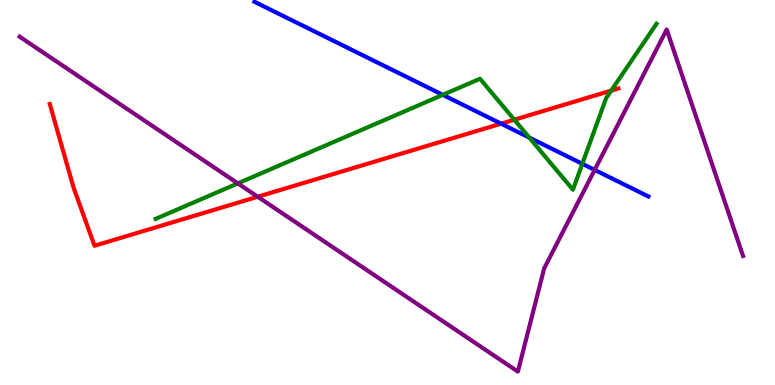[{'lines': ['blue', 'red'], 'intersections': [{'x': 6.47, 'y': 6.79}]}, {'lines': ['green', 'red'], 'intersections': [{'x': 6.64, 'y': 6.89}, {'x': 7.89, 'y': 7.65}]}, {'lines': ['purple', 'red'], 'intersections': [{'x': 3.33, 'y': 4.89}]}, {'lines': ['blue', 'green'], 'intersections': [{'x': 5.71, 'y': 7.54}, {'x': 6.83, 'y': 6.43}, {'x': 7.51, 'y': 5.75}]}, {'lines': ['blue', 'purple'], 'intersections': [{'x': 7.67, 'y': 5.59}]}, {'lines': ['green', 'purple'], 'intersections': [{'x': 3.07, 'y': 5.24}]}]